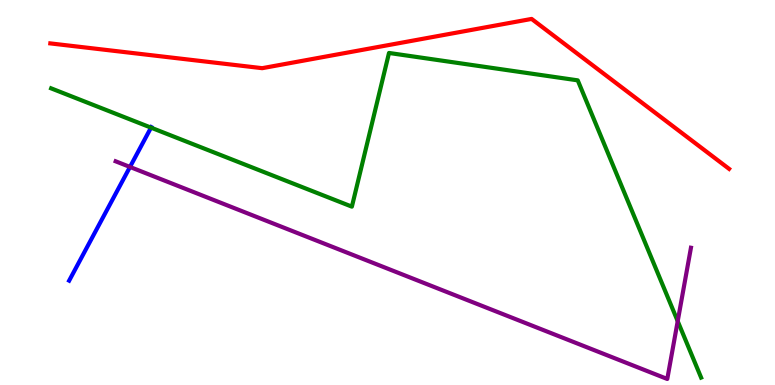[{'lines': ['blue', 'red'], 'intersections': []}, {'lines': ['green', 'red'], 'intersections': []}, {'lines': ['purple', 'red'], 'intersections': []}, {'lines': ['blue', 'green'], 'intersections': [{'x': 1.95, 'y': 6.68}]}, {'lines': ['blue', 'purple'], 'intersections': [{'x': 1.68, 'y': 5.66}]}, {'lines': ['green', 'purple'], 'intersections': [{'x': 8.74, 'y': 1.66}]}]